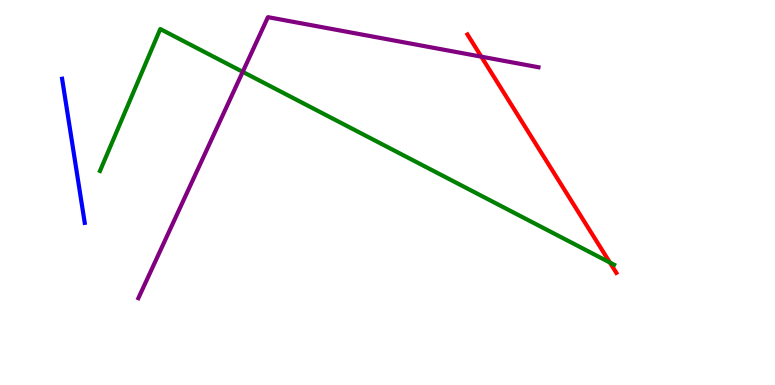[{'lines': ['blue', 'red'], 'intersections': []}, {'lines': ['green', 'red'], 'intersections': [{'x': 7.87, 'y': 3.18}]}, {'lines': ['purple', 'red'], 'intersections': [{'x': 6.21, 'y': 8.53}]}, {'lines': ['blue', 'green'], 'intersections': []}, {'lines': ['blue', 'purple'], 'intersections': []}, {'lines': ['green', 'purple'], 'intersections': [{'x': 3.13, 'y': 8.13}]}]